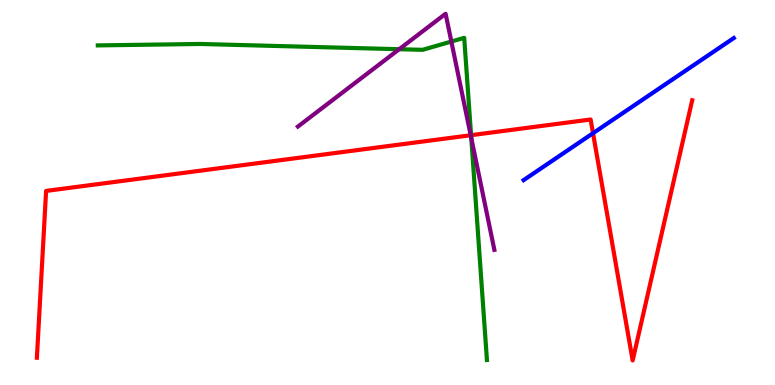[{'lines': ['blue', 'red'], 'intersections': [{'x': 7.65, 'y': 6.54}]}, {'lines': ['green', 'red'], 'intersections': [{'x': 6.08, 'y': 6.49}]}, {'lines': ['purple', 'red'], 'intersections': [{'x': 6.07, 'y': 6.49}]}, {'lines': ['blue', 'green'], 'intersections': []}, {'lines': ['blue', 'purple'], 'intersections': []}, {'lines': ['green', 'purple'], 'intersections': [{'x': 5.15, 'y': 8.72}, {'x': 5.82, 'y': 8.92}, {'x': 6.08, 'y': 6.41}]}]